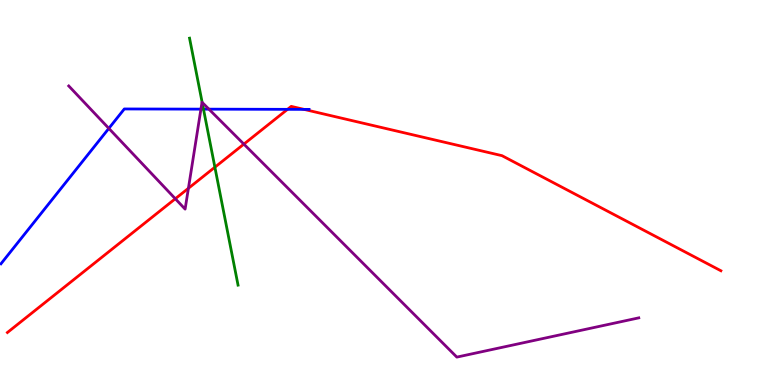[{'lines': ['blue', 'red'], 'intersections': [{'x': 3.71, 'y': 7.16}, {'x': 3.92, 'y': 7.16}]}, {'lines': ['green', 'red'], 'intersections': [{'x': 2.77, 'y': 5.66}]}, {'lines': ['purple', 'red'], 'intersections': [{'x': 2.26, 'y': 4.84}, {'x': 2.43, 'y': 5.11}, {'x': 3.15, 'y': 6.26}]}, {'lines': ['blue', 'green'], 'intersections': [{'x': 2.63, 'y': 7.17}]}, {'lines': ['blue', 'purple'], 'intersections': [{'x': 1.4, 'y': 6.67}, {'x': 2.59, 'y': 7.17}, {'x': 2.7, 'y': 7.16}]}, {'lines': ['green', 'purple'], 'intersections': [{'x': 2.61, 'y': 7.34}]}]